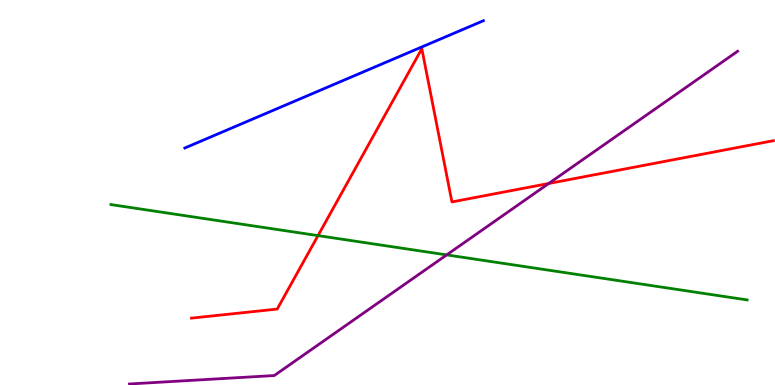[{'lines': ['blue', 'red'], 'intersections': []}, {'lines': ['green', 'red'], 'intersections': [{'x': 4.1, 'y': 3.88}]}, {'lines': ['purple', 'red'], 'intersections': [{'x': 7.08, 'y': 5.23}]}, {'lines': ['blue', 'green'], 'intersections': []}, {'lines': ['blue', 'purple'], 'intersections': []}, {'lines': ['green', 'purple'], 'intersections': [{'x': 5.76, 'y': 3.38}]}]